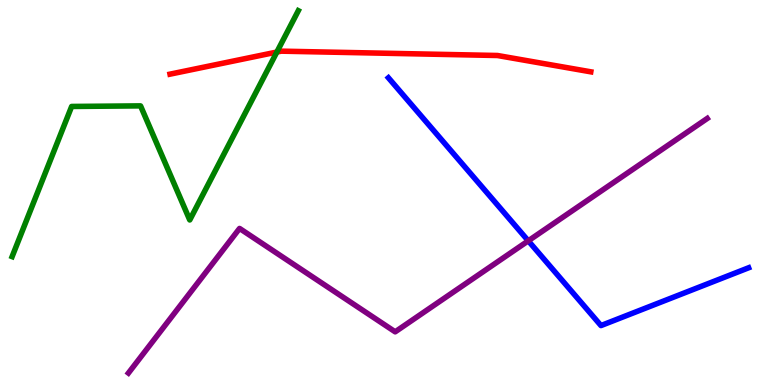[{'lines': ['blue', 'red'], 'intersections': []}, {'lines': ['green', 'red'], 'intersections': [{'x': 3.57, 'y': 8.65}]}, {'lines': ['purple', 'red'], 'intersections': []}, {'lines': ['blue', 'green'], 'intersections': []}, {'lines': ['blue', 'purple'], 'intersections': [{'x': 6.82, 'y': 3.74}]}, {'lines': ['green', 'purple'], 'intersections': []}]